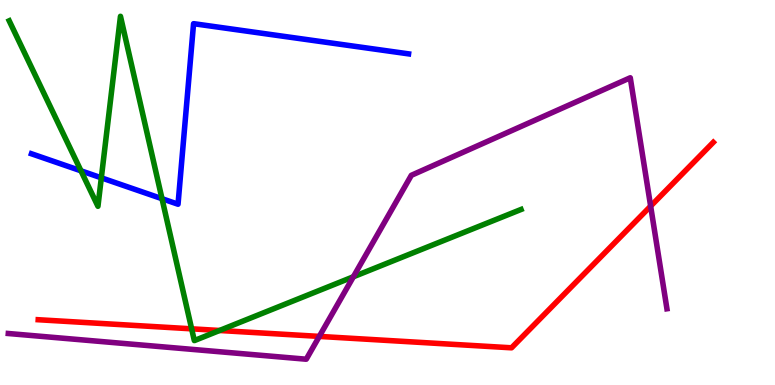[{'lines': ['blue', 'red'], 'intersections': []}, {'lines': ['green', 'red'], 'intersections': [{'x': 2.47, 'y': 1.46}, {'x': 2.83, 'y': 1.42}]}, {'lines': ['purple', 'red'], 'intersections': [{'x': 4.12, 'y': 1.26}, {'x': 8.4, 'y': 4.65}]}, {'lines': ['blue', 'green'], 'intersections': [{'x': 1.04, 'y': 5.56}, {'x': 1.31, 'y': 5.38}, {'x': 2.09, 'y': 4.84}]}, {'lines': ['blue', 'purple'], 'intersections': []}, {'lines': ['green', 'purple'], 'intersections': [{'x': 4.56, 'y': 2.81}]}]